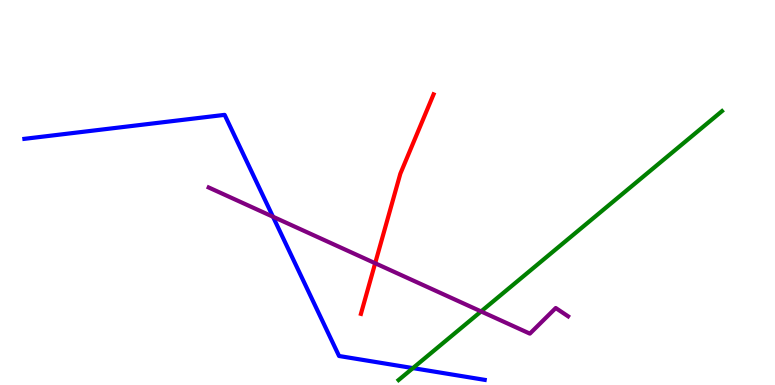[{'lines': ['blue', 'red'], 'intersections': []}, {'lines': ['green', 'red'], 'intersections': []}, {'lines': ['purple', 'red'], 'intersections': [{'x': 4.84, 'y': 3.16}]}, {'lines': ['blue', 'green'], 'intersections': [{'x': 5.33, 'y': 0.439}]}, {'lines': ['blue', 'purple'], 'intersections': [{'x': 3.52, 'y': 4.37}]}, {'lines': ['green', 'purple'], 'intersections': [{'x': 6.21, 'y': 1.91}]}]